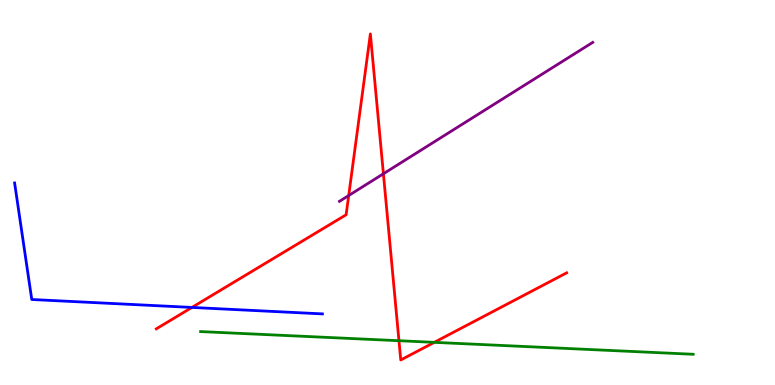[{'lines': ['blue', 'red'], 'intersections': [{'x': 2.48, 'y': 2.01}]}, {'lines': ['green', 'red'], 'intersections': [{'x': 5.15, 'y': 1.15}, {'x': 5.6, 'y': 1.11}]}, {'lines': ['purple', 'red'], 'intersections': [{'x': 4.5, 'y': 4.92}, {'x': 4.95, 'y': 5.49}]}, {'lines': ['blue', 'green'], 'intersections': []}, {'lines': ['blue', 'purple'], 'intersections': []}, {'lines': ['green', 'purple'], 'intersections': []}]